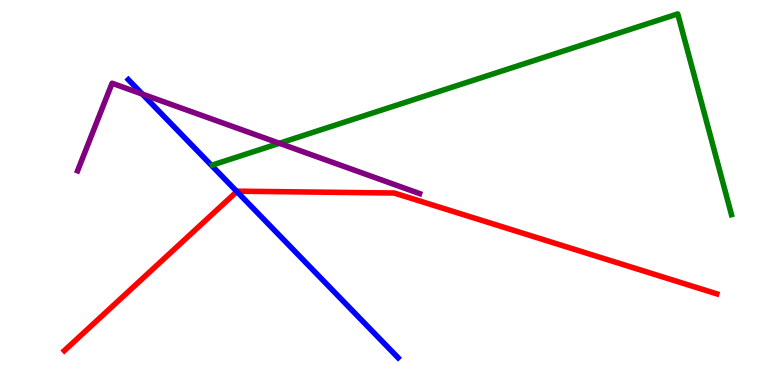[{'lines': ['blue', 'red'], 'intersections': [{'x': 3.06, 'y': 5.02}]}, {'lines': ['green', 'red'], 'intersections': []}, {'lines': ['purple', 'red'], 'intersections': []}, {'lines': ['blue', 'green'], 'intersections': []}, {'lines': ['blue', 'purple'], 'intersections': [{'x': 1.84, 'y': 7.56}]}, {'lines': ['green', 'purple'], 'intersections': [{'x': 3.61, 'y': 6.28}]}]